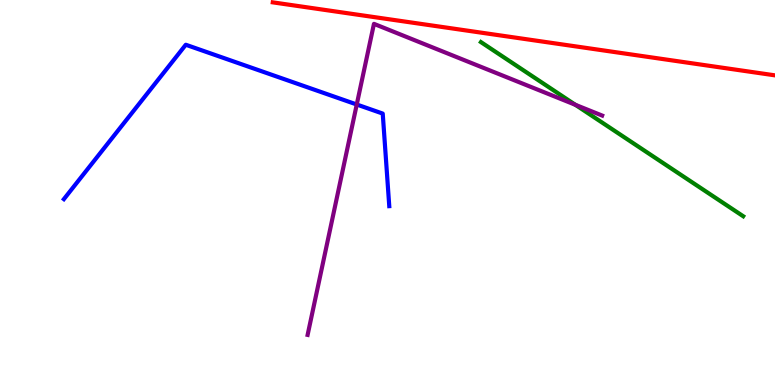[{'lines': ['blue', 'red'], 'intersections': []}, {'lines': ['green', 'red'], 'intersections': []}, {'lines': ['purple', 'red'], 'intersections': []}, {'lines': ['blue', 'green'], 'intersections': []}, {'lines': ['blue', 'purple'], 'intersections': [{'x': 4.6, 'y': 7.29}]}, {'lines': ['green', 'purple'], 'intersections': [{'x': 7.42, 'y': 7.28}]}]